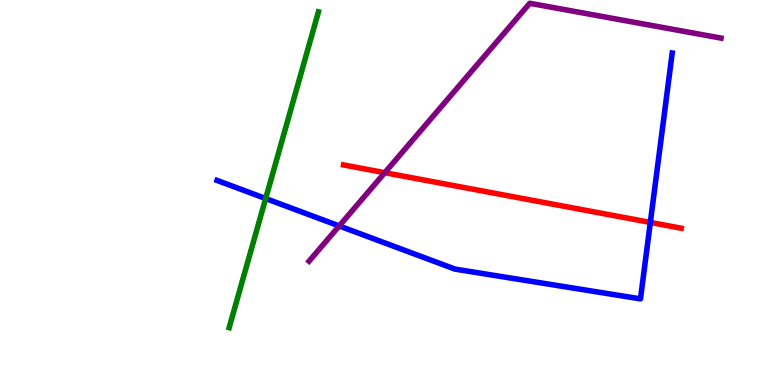[{'lines': ['blue', 'red'], 'intersections': [{'x': 8.39, 'y': 4.22}]}, {'lines': ['green', 'red'], 'intersections': []}, {'lines': ['purple', 'red'], 'intersections': [{'x': 4.96, 'y': 5.51}]}, {'lines': ['blue', 'green'], 'intersections': [{'x': 3.43, 'y': 4.84}]}, {'lines': ['blue', 'purple'], 'intersections': [{'x': 4.38, 'y': 4.13}]}, {'lines': ['green', 'purple'], 'intersections': []}]